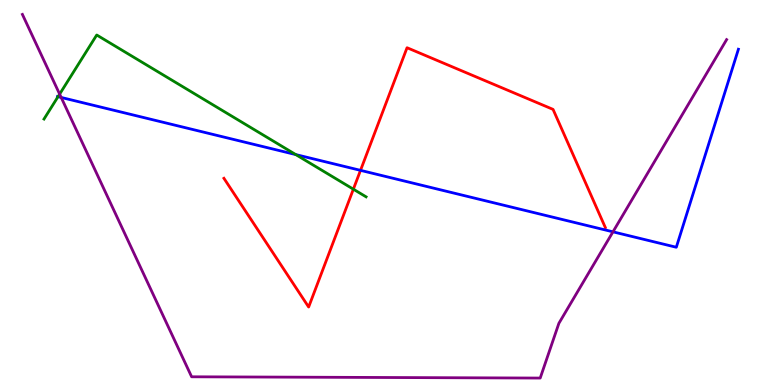[{'lines': ['blue', 'red'], 'intersections': [{'x': 4.65, 'y': 5.58}]}, {'lines': ['green', 'red'], 'intersections': [{'x': 4.56, 'y': 5.09}]}, {'lines': ['purple', 'red'], 'intersections': []}, {'lines': ['blue', 'green'], 'intersections': [{'x': 0.749, 'y': 7.49}, {'x': 3.82, 'y': 5.98}]}, {'lines': ['blue', 'purple'], 'intersections': [{'x': 0.789, 'y': 7.47}, {'x': 7.91, 'y': 3.98}]}, {'lines': ['green', 'purple'], 'intersections': [{'x': 0.769, 'y': 7.56}]}]